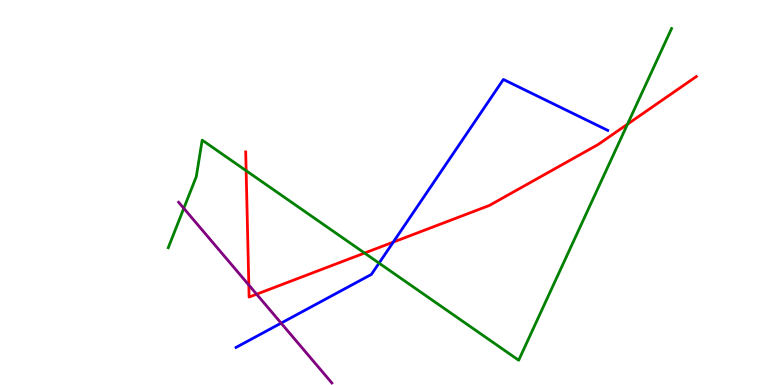[{'lines': ['blue', 'red'], 'intersections': [{'x': 5.07, 'y': 3.71}]}, {'lines': ['green', 'red'], 'intersections': [{'x': 3.18, 'y': 5.57}, {'x': 4.7, 'y': 3.43}, {'x': 8.1, 'y': 6.77}]}, {'lines': ['purple', 'red'], 'intersections': [{'x': 3.21, 'y': 2.6}, {'x': 3.31, 'y': 2.36}]}, {'lines': ['blue', 'green'], 'intersections': [{'x': 4.89, 'y': 3.17}]}, {'lines': ['blue', 'purple'], 'intersections': [{'x': 3.63, 'y': 1.61}]}, {'lines': ['green', 'purple'], 'intersections': [{'x': 2.37, 'y': 4.59}]}]